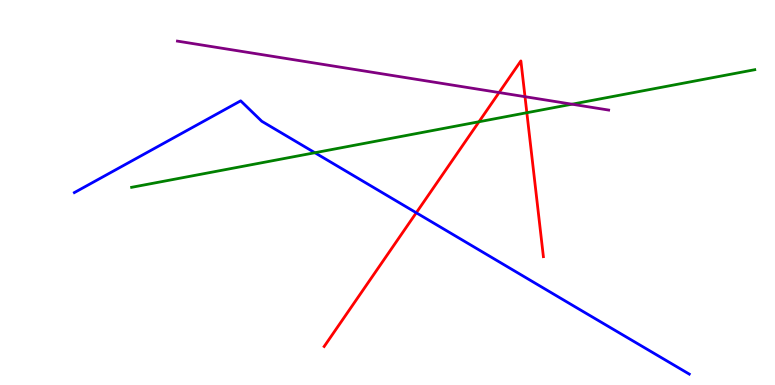[{'lines': ['blue', 'red'], 'intersections': [{'x': 5.37, 'y': 4.47}]}, {'lines': ['green', 'red'], 'intersections': [{'x': 6.18, 'y': 6.84}, {'x': 6.8, 'y': 7.07}]}, {'lines': ['purple', 'red'], 'intersections': [{'x': 6.44, 'y': 7.6}, {'x': 6.77, 'y': 7.49}]}, {'lines': ['blue', 'green'], 'intersections': [{'x': 4.06, 'y': 6.03}]}, {'lines': ['blue', 'purple'], 'intersections': []}, {'lines': ['green', 'purple'], 'intersections': [{'x': 7.38, 'y': 7.29}]}]